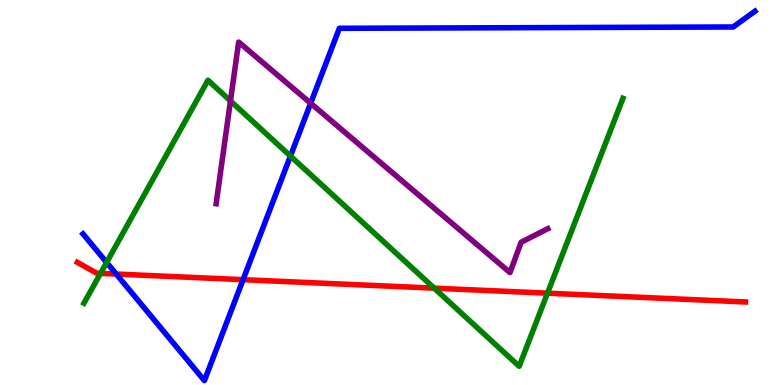[{'lines': ['blue', 'red'], 'intersections': [{'x': 1.5, 'y': 2.88}, {'x': 3.14, 'y': 2.74}]}, {'lines': ['green', 'red'], 'intersections': [{'x': 1.3, 'y': 2.9}, {'x': 5.6, 'y': 2.52}, {'x': 7.06, 'y': 2.38}]}, {'lines': ['purple', 'red'], 'intersections': []}, {'lines': ['blue', 'green'], 'intersections': [{'x': 1.38, 'y': 3.18}, {'x': 3.75, 'y': 5.95}]}, {'lines': ['blue', 'purple'], 'intersections': [{'x': 4.01, 'y': 7.32}]}, {'lines': ['green', 'purple'], 'intersections': [{'x': 2.97, 'y': 7.38}]}]